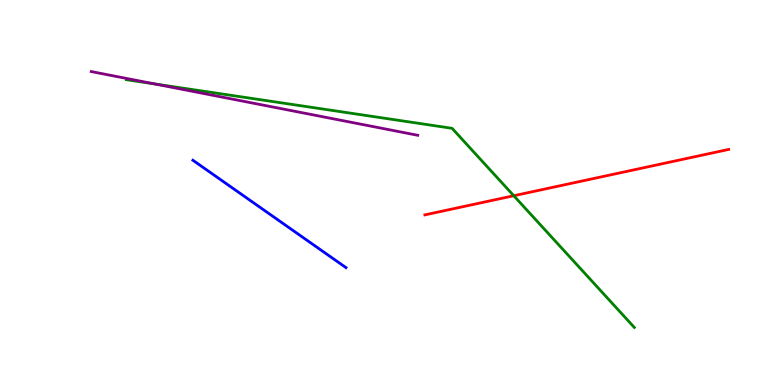[{'lines': ['blue', 'red'], 'intersections': []}, {'lines': ['green', 'red'], 'intersections': [{'x': 6.63, 'y': 4.92}]}, {'lines': ['purple', 'red'], 'intersections': []}, {'lines': ['blue', 'green'], 'intersections': []}, {'lines': ['blue', 'purple'], 'intersections': []}, {'lines': ['green', 'purple'], 'intersections': [{'x': 1.99, 'y': 7.82}]}]